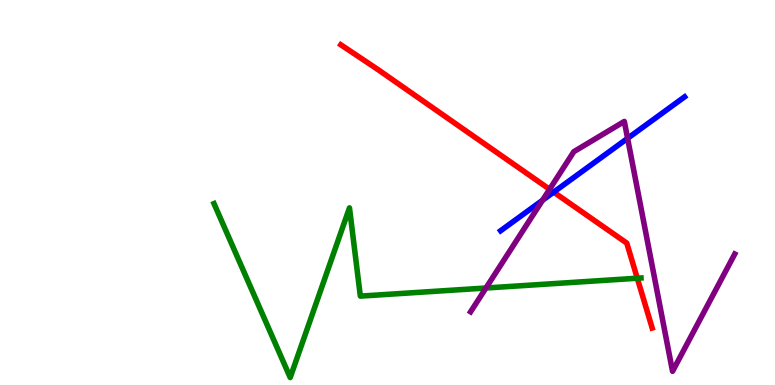[{'lines': ['blue', 'red'], 'intersections': [{'x': 7.14, 'y': 5.01}]}, {'lines': ['green', 'red'], 'intersections': [{'x': 8.22, 'y': 2.77}]}, {'lines': ['purple', 'red'], 'intersections': [{'x': 7.09, 'y': 5.08}]}, {'lines': ['blue', 'green'], 'intersections': []}, {'lines': ['blue', 'purple'], 'intersections': [{'x': 7.0, 'y': 4.8}, {'x': 8.1, 'y': 6.41}]}, {'lines': ['green', 'purple'], 'intersections': [{'x': 6.27, 'y': 2.52}]}]